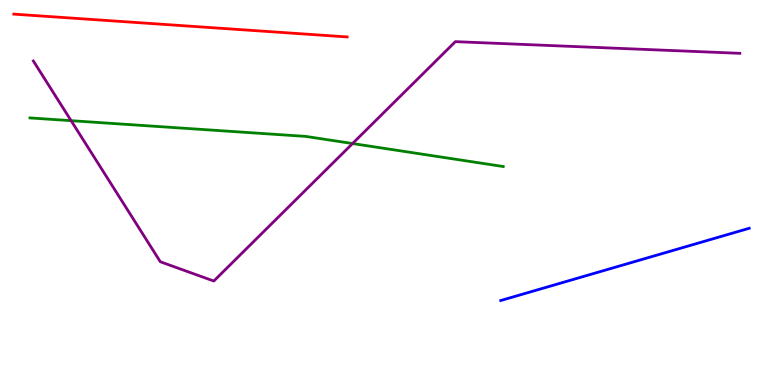[{'lines': ['blue', 'red'], 'intersections': []}, {'lines': ['green', 'red'], 'intersections': []}, {'lines': ['purple', 'red'], 'intersections': []}, {'lines': ['blue', 'green'], 'intersections': []}, {'lines': ['blue', 'purple'], 'intersections': []}, {'lines': ['green', 'purple'], 'intersections': [{'x': 0.918, 'y': 6.87}, {'x': 4.55, 'y': 6.27}]}]